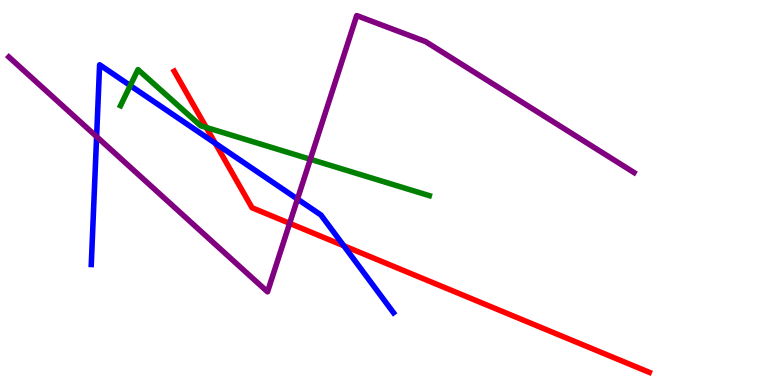[{'lines': ['blue', 'red'], 'intersections': [{'x': 2.78, 'y': 6.28}, {'x': 4.44, 'y': 3.62}]}, {'lines': ['green', 'red'], 'intersections': [{'x': 2.66, 'y': 6.69}]}, {'lines': ['purple', 'red'], 'intersections': [{'x': 3.74, 'y': 4.2}]}, {'lines': ['blue', 'green'], 'intersections': [{'x': 1.68, 'y': 7.78}]}, {'lines': ['blue', 'purple'], 'intersections': [{'x': 1.25, 'y': 6.45}, {'x': 3.84, 'y': 4.83}]}, {'lines': ['green', 'purple'], 'intersections': [{'x': 4.0, 'y': 5.86}]}]